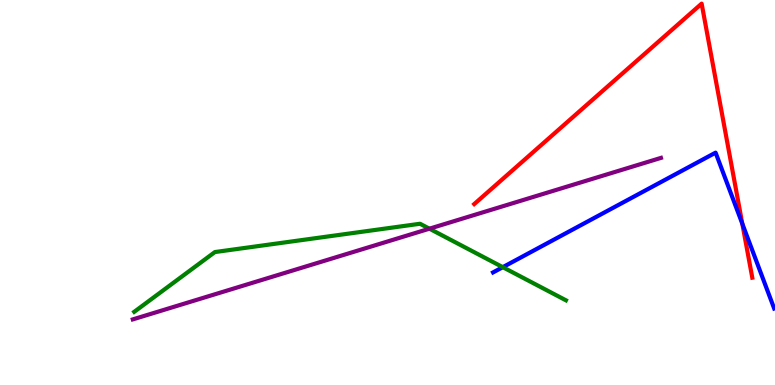[{'lines': ['blue', 'red'], 'intersections': [{'x': 9.58, 'y': 4.19}]}, {'lines': ['green', 'red'], 'intersections': []}, {'lines': ['purple', 'red'], 'intersections': []}, {'lines': ['blue', 'green'], 'intersections': [{'x': 6.49, 'y': 3.06}]}, {'lines': ['blue', 'purple'], 'intersections': []}, {'lines': ['green', 'purple'], 'intersections': [{'x': 5.54, 'y': 4.06}]}]